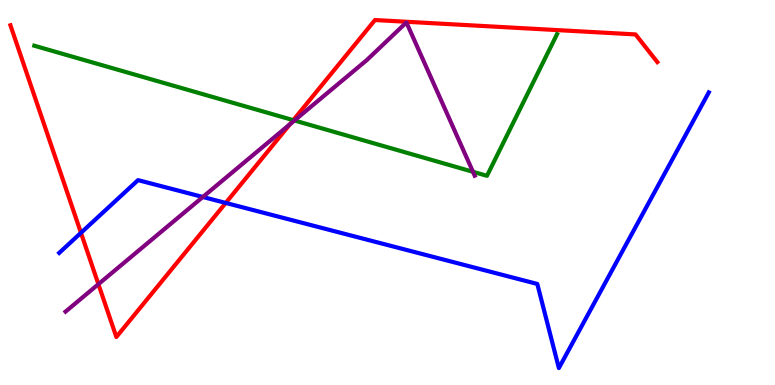[{'lines': ['blue', 'red'], 'intersections': [{'x': 1.04, 'y': 3.95}, {'x': 2.91, 'y': 4.73}]}, {'lines': ['green', 'red'], 'intersections': [{'x': 3.78, 'y': 6.88}]}, {'lines': ['purple', 'red'], 'intersections': [{'x': 1.27, 'y': 2.62}, {'x': 3.74, 'y': 6.77}]}, {'lines': ['blue', 'green'], 'intersections': []}, {'lines': ['blue', 'purple'], 'intersections': [{'x': 2.62, 'y': 4.88}]}, {'lines': ['green', 'purple'], 'intersections': [{'x': 3.8, 'y': 6.87}, {'x': 6.1, 'y': 5.54}]}]